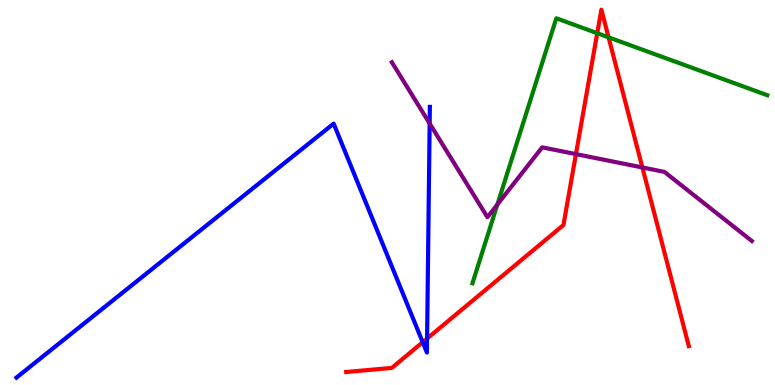[{'lines': ['blue', 'red'], 'intersections': [{'x': 5.45, 'y': 1.11}, {'x': 5.51, 'y': 1.21}]}, {'lines': ['green', 'red'], 'intersections': [{'x': 7.71, 'y': 9.14}, {'x': 7.85, 'y': 9.03}]}, {'lines': ['purple', 'red'], 'intersections': [{'x': 7.43, 'y': 6.0}, {'x': 8.29, 'y': 5.65}]}, {'lines': ['blue', 'green'], 'intersections': []}, {'lines': ['blue', 'purple'], 'intersections': [{'x': 5.54, 'y': 6.79}]}, {'lines': ['green', 'purple'], 'intersections': [{'x': 6.42, 'y': 4.69}]}]